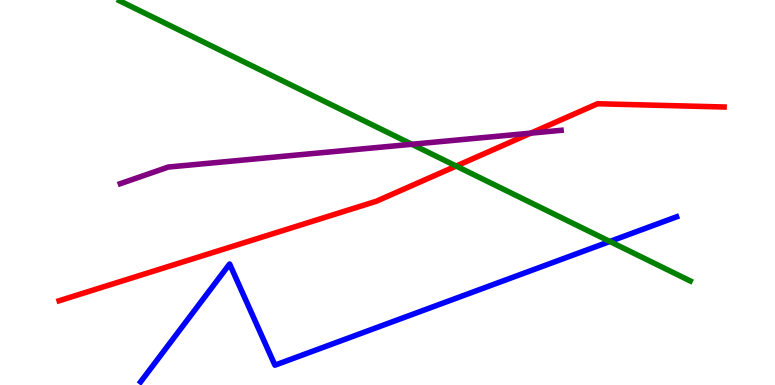[{'lines': ['blue', 'red'], 'intersections': []}, {'lines': ['green', 'red'], 'intersections': [{'x': 5.89, 'y': 5.69}]}, {'lines': ['purple', 'red'], 'intersections': [{'x': 6.85, 'y': 6.54}]}, {'lines': ['blue', 'green'], 'intersections': [{'x': 7.87, 'y': 3.73}]}, {'lines': ['blue', 'purple'], 'intersections': []}, {'lines': ['green', 'purple'], 'intersections': [{'x': 5.31, 'y': 6.25}]}]